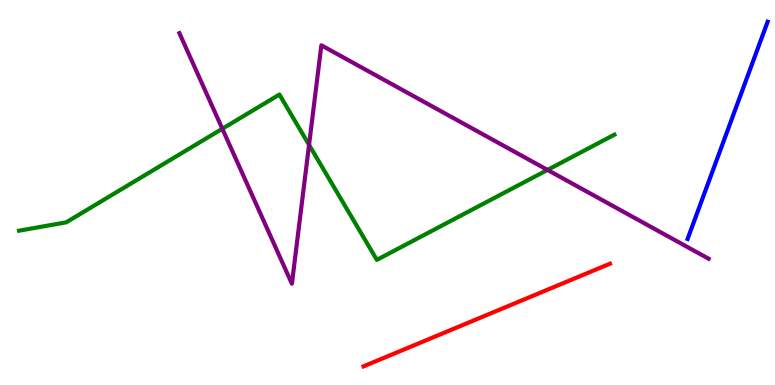[{'lines': ['blue', 'red'], 'intersections': []}, {'lines': ['green', 'red'], 'intersections': []}, {'lines': ['purple', 'red'], 'intersections': []}, {'lines': ['blue', 'green'], 'intersections': []}, {'lines': ['blue', 'purple'], 'intersections': []}, {'lines': ['green', 'purple'], 'intersections': [{'x': 2.87, 'y': 6.66}, {'x': 3.99, 'y': 6.24}, {'x': 7.06, 'y': 5.59}]}]